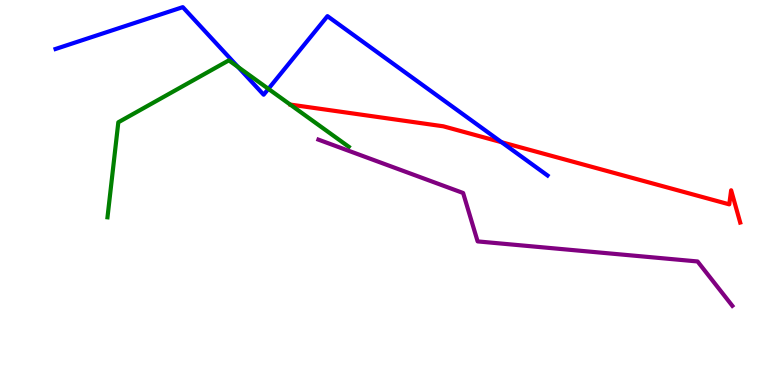[{'lines': ['blue', 'red'], 'intersections': [{'x': 6.47, 'y': 6.31}]}, {'lines': ['green', 'red'], 'intersections': []}, {'lines': ['purple', 'red'], 'intersections': []}, {'lines': ['blue', 'green'], 'intersections': [{'x': 3.07, 'y': 8.26}, {'x': 3.46, 'y': 7.69}]}, {'lines': ['blue', 'purple'], 'intersections': []}, {'lines': ['green', 'purple'], 'intersections': []}]